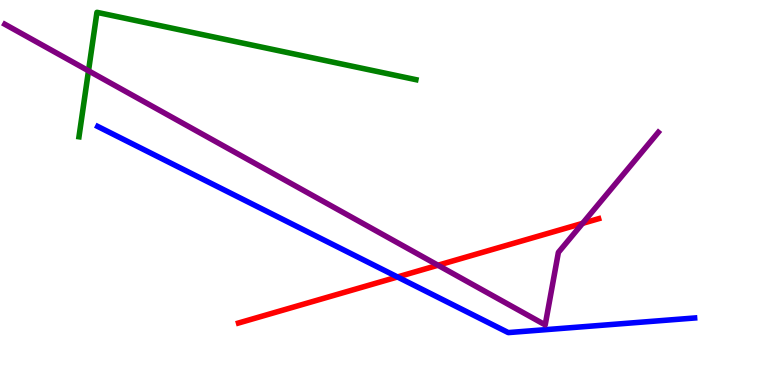[{'lines': ['blue', 'red'], 'intersections': [{'x': 5.13, 'y': 2.81}]}, {'lines': ['green', 'red'], 'intersections': []}, {'lines': ['purple', 'red'], 'intersections': [{'x': 5.65, 'y': 3.11}, {'x': 7.52, 'y': 4.2}]}, {'lines': ['blue', 'green'], 'intersections': []}, {'lines': ['blue', 'purple'], 'intersections': []}, {'lines': ['green', 'purple'], 'intersections': [{'x': 1.14, 'y': 8.16}]}]